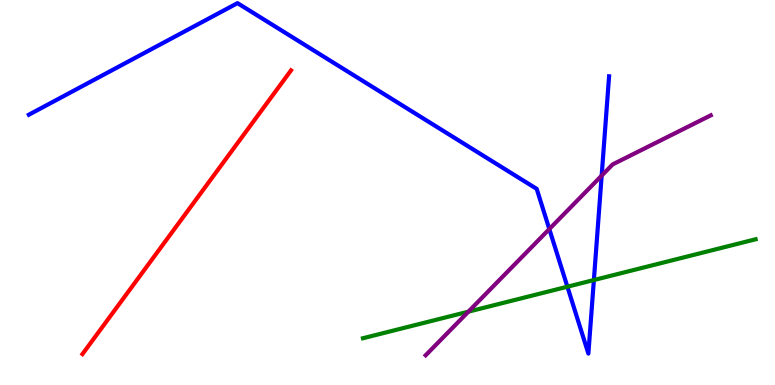[{'lines': ['blue', 'red'], 'intersections': []}, {'lines': ['green', 'red'], 'intersections': []}, {'lines': ['purple', 'red'], 'intersections': []}, {'lines': ['blue', 'green'], 'intersections': [{'x': 7.32, 'y': 2.55}, {'x': 7.66, 'y': 2.73}]}, {'lines': ['blue', 'purple'], 'intersections': [{'x': 7.09, 'y': 4.05}, {'x': 7.76, 'y': 5.44}]}, {'lines': ['green', 'purple'], 'intersections': [{'x': 6.04, 'y': 1.9}]}]